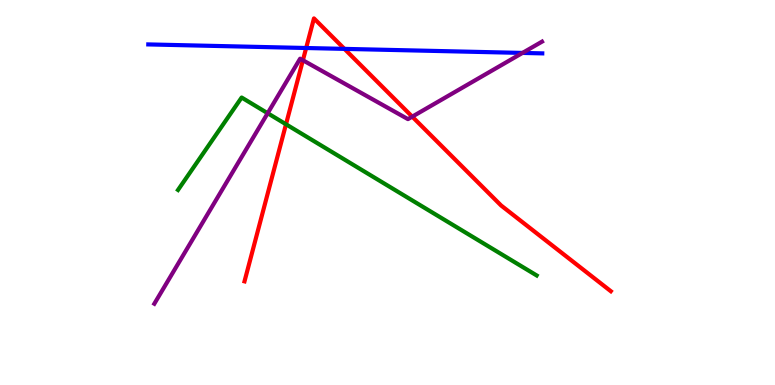[{'lines': ['blue', 'red'], 'intersections': [{'x': 3.95, 'y': 8.75}, {'x': 4.44, 'y': 8.73}]}, {'lines': ['green', 'red'], 'intersections': [{'x': 3.69, 'y': 6.77}]}, {'lines': ['purple', 'red'], 'intersections': [{'x': 3.91, 'y': 8.43}, {'x': 5.32, 'y': 6.97}]}, {'lines': ['blue', 'green'], 'intersections': []}, {'lines': ['blue', 'purple'], 'intersections': [{'x': 6.74, 'y': 8.63}]}, {'lines': ['green', 'purple'], 'intersections': [{'x': 3.45, 'y': 7.06}]}]